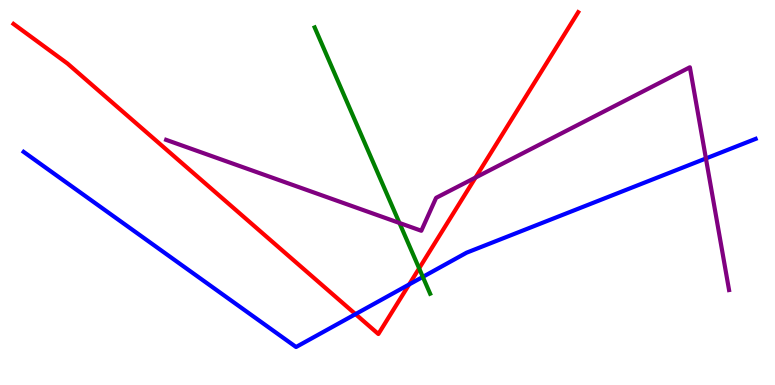[{'lines': ['blue', 'red'], 'intersections': [{'x': 4.59, 'y': 1.84}, {'x': 5.28, 'y': 2.61}]}, {'lines': ['green', 'red'], 'intersections': [{'x': 5.41, 'y': 3.03}]}, {'lines': ['purple', 'red'], 'intersections': [{'x': 6.14, 'y': 5.39}]}, {'lines': ['blue', 'green'], 'intersections': [{'x': 5.46, 'y': 2.81}]}, {'lines': ['blue', 'purple'], 'intersections': [{'x': 9.11, 'y': 5.88}]}, {'lines': ['green', 'purple'], 'intersections': [{'x': 5.15, 'y': 4.21}]}]